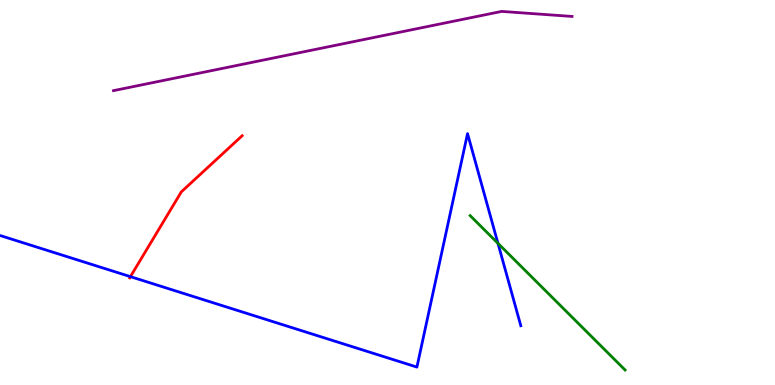[{'lines': ['blue', 'red'], 'intersections': [{'x': 1.68, 'y': 2.81}]}, {'lines': ['green', 'red'], 'intersections': []}, {'lines': ['purple', 'red'], 'intersections': []}, {'lines': ['blue', 'green'], 'intersections': [{'x': 6.43, 'y': 3.68}]}, {'lines': ['blue', 'purple'], 'intersections': []}, {'lines': ['green', 'purple'], 'intersections': []}]